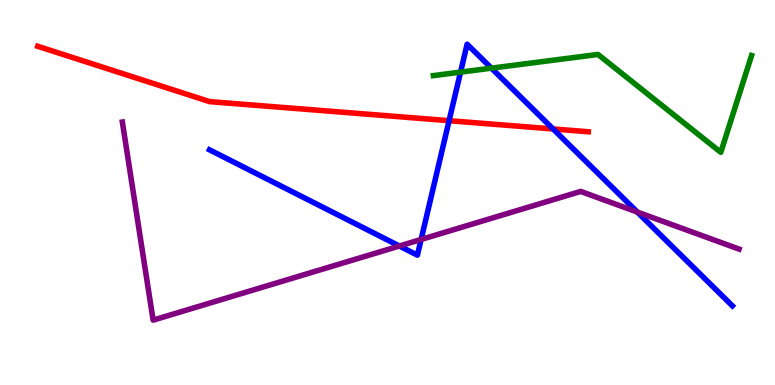[{'lines': ['blue', 'red'], 'intersections': [{'x': 5.79, 'y': 6.87}, {'x': 7.14, 'y': 6.65}]}, {'lines': ['green', 'red'], 'intersections': []}, {'lines': ['purple', 'red'], 'intersections': []}, {'lines': ['blue', 'green'], 'intersections': [{'x': 5.94, 'y': 8.13}, {'x': 6.34, 'y': 8.23}]}, {'lines': ['blue', 'purple'], 'intersections': [{'x': 5.15, 'y': 3.61}, {'x': 5.43, 'y': 3.78}, {'x': 8.22, 'y': 4.49}]}, {'lines': ['green', 'purple'], 'intersections': []}]